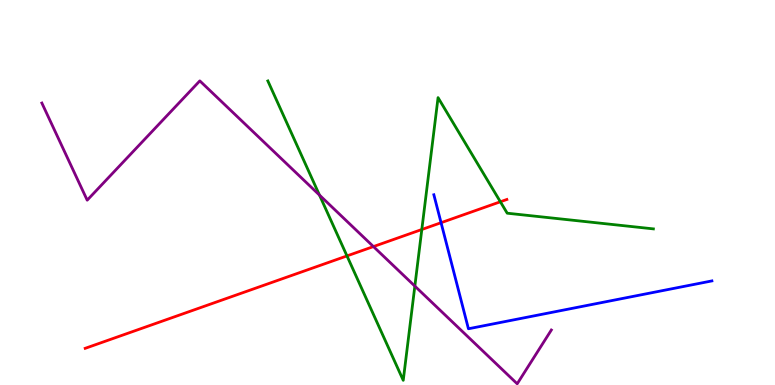[{'lines': ['blue', 'red'], 'intersections': [{'x': 5.69, 'y': 4.22}]}, {'lines': ['green', 'red'], 'intersections': [{'x': 4.48, 'y': 3.35}, {'x': 5.44, 'y': 4.04}, {'x': 6.46, 'y': 4.76}]}, {'lines': ['purple', 'red'], 'intersections': [{'x': 4.82, 'y': 3.6}]}, {'lines': ['blue', 'green'], 'intersections': []}, {'lines': ['blue', 'purple'], 'intersections': []}, {'lines': ['green', 'purple'], 'intersections': [{'x': 4.12, 'y': 4.93}, {'x': 5.35, 'y': 2.57}]}]